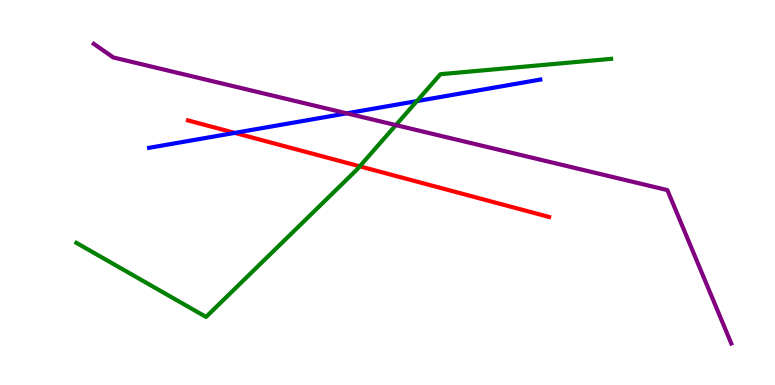[{'lines': ['blue', 'red'], 'intersections': [{'x': 3.03, 'y': 6.55}]}, {'lines': ['green', 'red'], 'intersections': [{'x': 4.64, 'y': 5.68}]}, {'lines': ['purple', 'red'], 'intersections': []}, {'lines': ['blue', 'green'], 'intersections': [{'x': 5.38, 'y': 7.37}]}, {'lines': ['blue', 'purple'], 'intersections': [{'x': 4.47, 'y': 7.06}]}, {'lines': ['green', 'purple'], 'intersections': [{'x': 5.11, 'y': 6.75}]}]